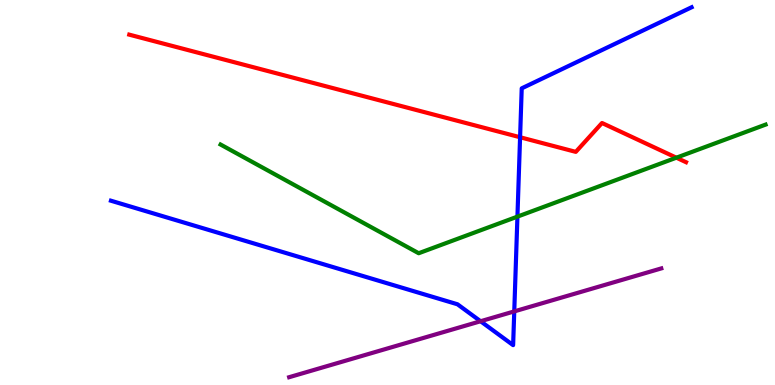[{'lines': ['blue', 'red'], 'intersections': [{'x': 6.71, 'y': 6.44}]}, {'lines': ['green', 'red'], 'intersections': [{'x': 8.73, 'y': 5.9}]}, {'lines': ['purple', 'red'], 'intersections': []}, {'lines': ['blue', 'green'], 'intersections': [{'x': 6.68, 'y': 4.37}]}, {'lines': ['blue', 'purple'], 'intersections': [{'x': 6.2, 'y': 1.66}, {'x': 6.64, 'y': 1.91}]}, {'lines': ['green', 'purple'], 'intersections': []}]